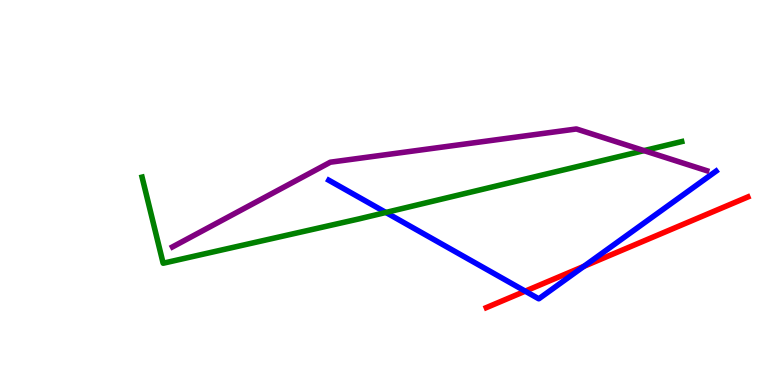[{'lines': ['blue', 'red'], 'intersections': [{'x': 6.78, 'y': 2.44}, {'x': 7.53, 'y': 3.08}]}, {'lines': ['green', 'red'], 'intersections': []}, {'lines': ['purple', 'red'], 'intersections': []}, {'lines': ['blue', 'green'], 'intersections': [{'x': 4.98, 'y': 4.48}]}, {'lines': ['blue', 'purple'], 'intersections': []}, {'lines': ['green', 'purple'], 'intersections': [{'x': 8.31, 'y': 6.09}]}]